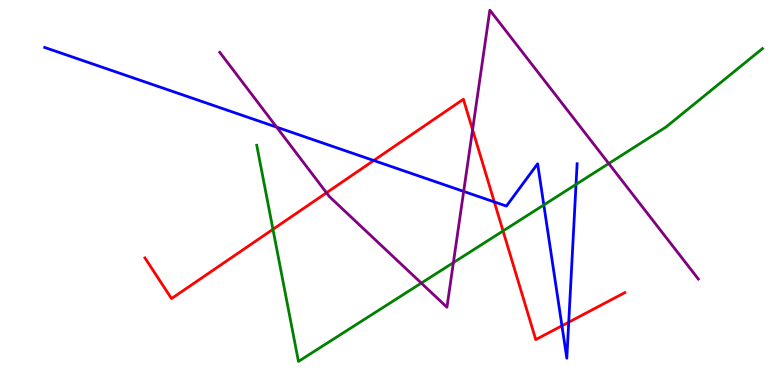[{'lines': ['blue', 'red'], 'intersections': [{'x': 4.82, 'y': 5.83}, {'x': 6.38, 'y': 4.76}, {'x': 7.25, 'y': 1.54}, {'x': 7.34, 'y': 1.63}]}, {'lines': ['green', 'red'], 'intersections': [{'x': 3.52, 'y': 4.04}, {'x': 6.49, 'y': 4.0}]}, {'lines': ['purple', 'red'], 'intersections': [{'x': 4.21, 'y': 4.99}, {'x': 6.1, 'y': 6.63}]}, {'lines': ['blue', 'green'], 'intersections': [{'x': 7.02, 'y': 4.68}, {'x': 7.43, 'y': 5.21}]}, {'lines': ['blue', 'purple'], 'intersections': [{'x': 3.57, 'y': 6.7}, {'x': 5.98, 'y': 5.03}]}, {'lines': ['green', 'purple'], 'intersections': [{'x': 5.44, 'y': 2.65}, {'x': 5.85, 'y': 3.18}, {'x': 7.86, 'y': 5.75}]}]